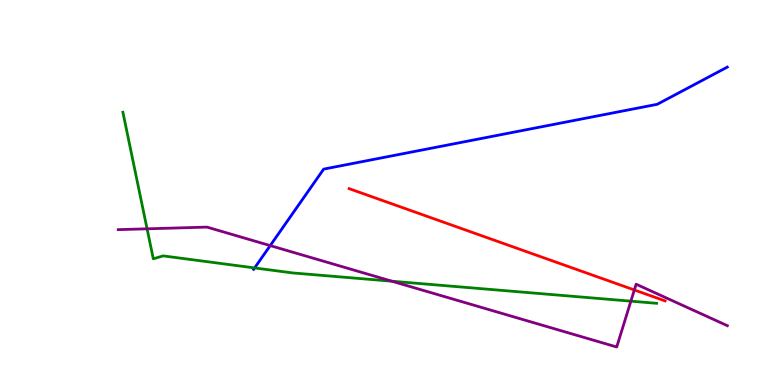[{'lines': ['blue', 'red'], 'intersections': []}, {'lines': ['green', 'red'], 'intersections': []}, {'lines': ['purple', 'red'], 'intersections': [{'x': 8.18, 'y': 2.47}]}, {'lines': ['blue', 'green'], 'intersections': [{'x': 3.29, 'y': 3.04}]}, {'lines': ['blue', 'purple'], 'intersections': [{'x': 3.49, 'y': 3.62}]}, {'lines': ['green', 'purple'], 'intersections': [{'x': 1.9, 'y': 4.06}, {'x': 5.06, 'y': 2.7}, {'x': 8.14, 'y': 2.18}]}]